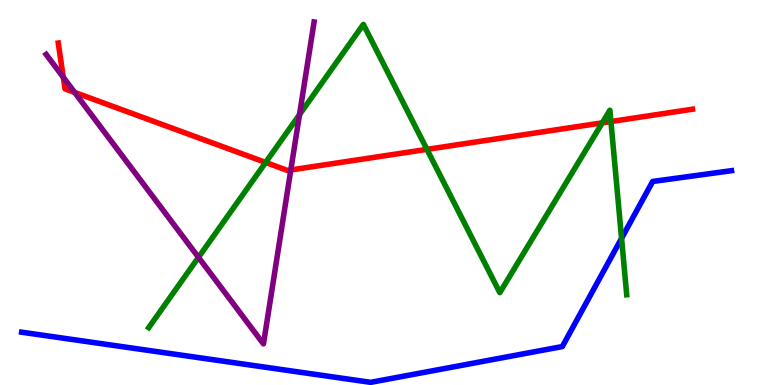[{'lines': ['blue', 'red'], 'intersections': []}, {'lines': ['green', 'red'], 'intersections': [{'x': 3.43, 'y': 5.78}, {'x': 5.51, 'y': 6.12}, {'x': 7.77, 'y': 6.81}, {'x': 7.88, 'y': 6.84}]}, {'lines': ['purple', 'red'], 'intersections': [{'x': 0.817, 'y': 7.99}, {'x': 0.963, 'y': 7.6}, {'x': 3.75, 'y': 5.59}]}, {'lines': ['blue', 'green'], 'intersections': [{'x': 8.02, 'y': 3.81}]}, {'lines': ['blue', 'purple'], 'intersections': []}, {'lines': ['green', 'purple'], 'intersections': [{'x': 2.56, 'y': 3.32}, {'x': 3.86, 'y': 7.02}]}]